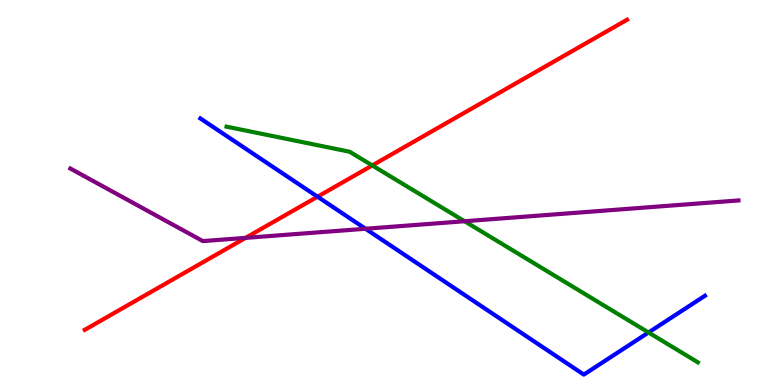[{'lines': ['blue', 'red'], 'intersections': [{'x': 4.1, 'y': 4.89}]}, {'lines': ['green', 'red'], 'intersections': [{'x': 4.8, 'y': 5.7}]}, {'lines': ['purple', 'red'], 'intersections': [{'x': 3.17, 'y': 3.82}]}, {'lines': ['blue', 'green'], 'intersections': [{'x': 8.37, 'y': 1.36}]}, {'lines': ['blue', 'purple'], 'intersections': [{'x': 4.72, 'y': 4.06}]}, {'lines': ['green', 'purple'], 'intersections': [{'x': 5.99, 'y': 4.25}]}]